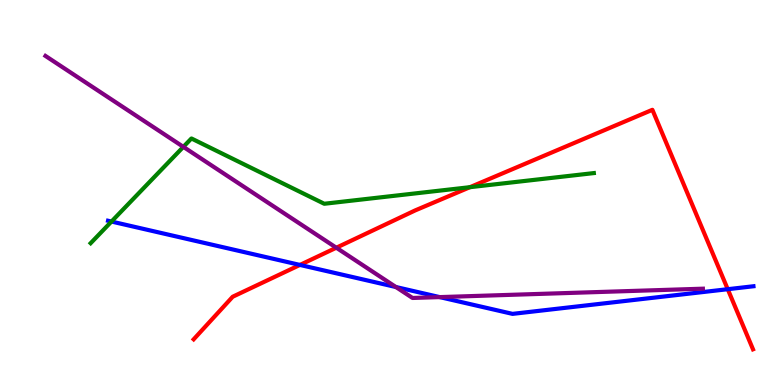[{'lines': ['blue', 'red'], 'intersections': [{'x': 3.87, 'y': 3.12}, {'x': 9.39, 'y': 2.49}]}, {'lines': ['green', 'red'], 'intersections': [{'x': 6.06, 'y': 5.14}]}, {'lines': ['purple', 'red'], 'intersections': [{'x': 4.34, 'y': 3.57}]}, {'lines': ['blue', 'green'], 'intersections': [{'x': 1.44, 'y': 4.25}]}, {'lines': ['blue', 'purple'], 'intersections': [{'x': 5.11, 'y': 2.54}, {'x': 5.67, 'y': 2.28}]}, {'lines': ['green', 'purple'], 'intersections': [{'x': 2.37, 'y': 6.19}]}]